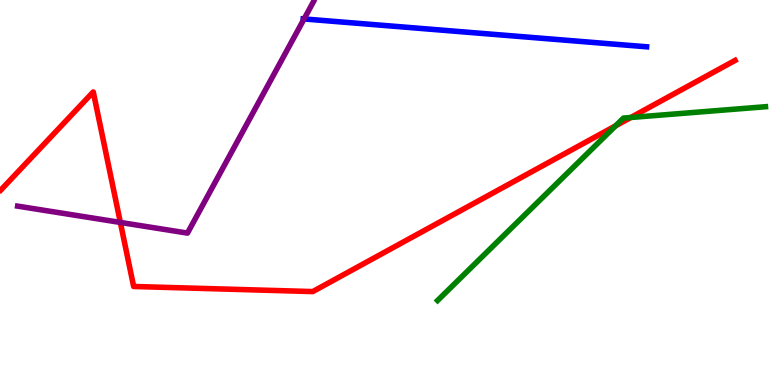[{'lines': ['blue', 'red'], 'intersections': []}, {'lines': ['green', 'red'], 'intersections': [{'x': 7.94, 'y': 6.73}, {'x': 8.14, 'y': 6.95}]}, {'lines': ['purple', 'red'], 'intersections': [{'x': 1.55, 'y': 4.22}]}, {'lines': ['blue', 'green'], 'intersections': []}, {'lines': ['blue', 'purple'], 'intersections': [{'x': 3.92, 'y': 9.51}]}, {'lines': ['green', 'purple'], 'intersections': []}]